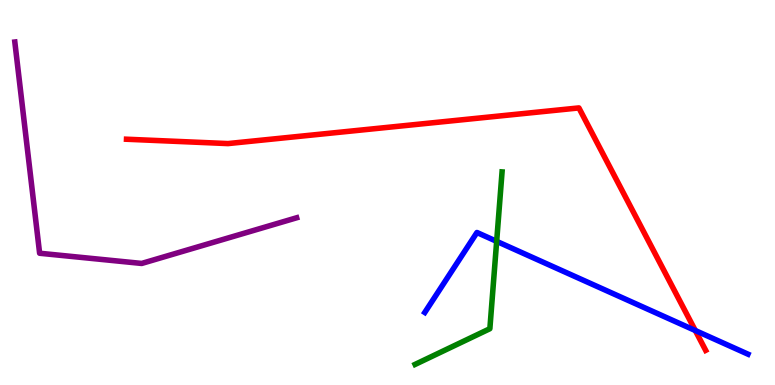[{'lines': ['blue', 'red'], 'intersections': [{'x': 8.97, 'y': 1.42}]}, {'lines': ['green', 'red'], 'intersections': []}, {'lines': ['purple', 'red'], 'intersections': []}, {'lines': ['blue', 'green'], 'intersections': [{'x': 6.41, 'y': 3.73}]}, {'lines': ['blue', 'purple'], 'intersections': []}, {'lines': ['green', 'purple'], 'intersections': []}]